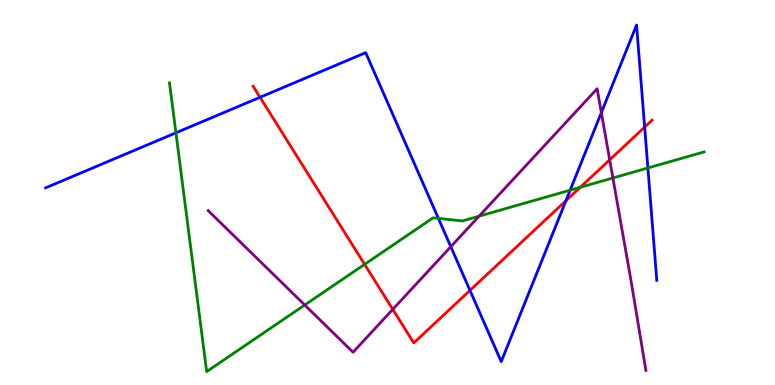[{'lines': ['blue', 'red'], 'intersections': [{'x': 3.36, 'y': 7.47}, {'x': 6.06, 'y': 2.46}, {'x': 7.3, 'y': 4.79}, {'x': 8.32, 'y': 6.7}]}, {'lines': ['green', 'red'], 'intersections': [{'x': 4.7, 'y': 3.13}, {'x': 7.49, 'y': 5.14}]}, {'lines': ['purple', 'red'], 'intersections': [{'x': 5.07, 'y': 1.96}, {'x': 7.87, 'y': 5.85}]}, {'lines': ['blue', 'green'], 'intersections': [{'x': 2.27, 'y': 6.55}, {'x': 5.66, 'y': 4.33}, {'x': 7.36, 'y': 5.06}, {'x': 8.36, 'y': 5.64}]}, {'lines': ['blue', 'purple'], 'intersections': [{'x': 5.82, 'y': 3.59}, {'x': 7.76, 'y': 7.08}]}, {'lines': ['green', 'purple'], 'intersections': [{'x': 3.93, 'y': 2.08}, {'x': 6.18, 'y': 4.39}, {'x': 7.91, 'y': 5.38}]}]